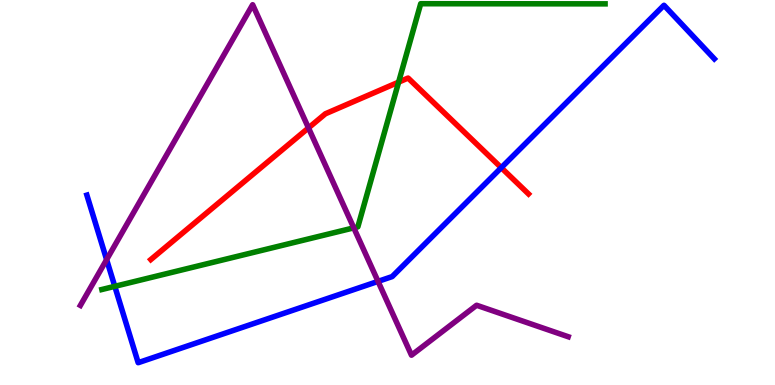[{'lines': ['blue', 'red'], 'intersections': [{'x': 6.47, 'y': 5.64}]}, {'lines': ['green', 'red'], 'intersections': [{'x': 5.14, 'y': 7.87}]}, {'lines': ['purple', 'red'], 'intersections': [{'x': 3.98, 'y': 6.68}]}, {'lines': ['blue', 'green'], 'intersections': [{'x': 1.48, 'y': 2.56}]}, {'lines': ['blue', 'purple'], 'intersections': [{'x': 1.38, 'y': 3.26}, {'x': 4.88, 'y': 2.69}]}, {'lines': ['green', 'purple'], 'intersections': [{'x': 4.56, 'y': 4.08}]}]